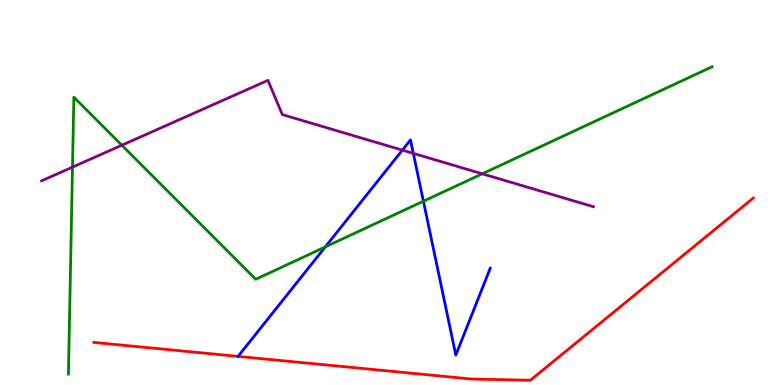[{'lines': ['blue', 'red'], 'intersections': []}, {'lines': ['green', 'red'], 'intersections': []}, {'lines': ['purple', 'red'], 'intersections': []}, {'lines': ['blue', 'green'], 'intersections': [{'x': 4.2, 'y': 3.59}, {'x': 5.46, 'y': 4.77}]}, {'lines': ['blue', 'purple'], 'intersections': [{'x': 5.19, 'y': 6.1}, {'x': 5.33, 'y': 6.02}]}, {'lines': ['green', 'purple'], 'intersections': [{'x': 0.935, 'y': 5.66}, {'x': 1.57, 'y': 6.23}, {'x': 6.22, 'y': 5.49}]}]